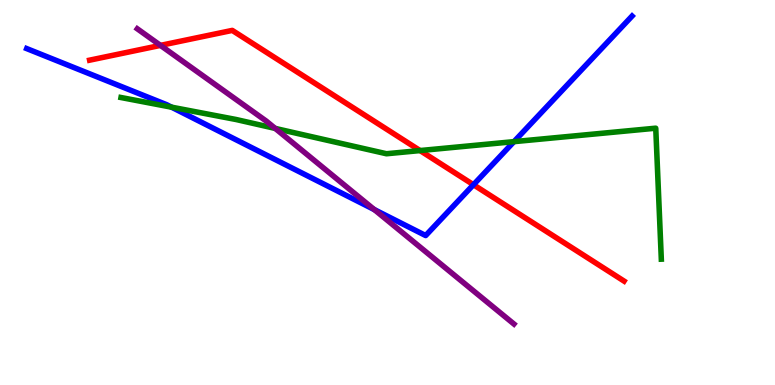[{'lines': ['blue', 'red'], 'intersections': [{'x': 6.11, 'y': 5.2}]}, {'lines': ['green', 'red'], 'intersections': [{'x': 5.42, 'y': 6.09}]}, {'lines': ['purple', 'red'], 'intersections': [{'x': 2.07, 'y': 8.82}]}, {'lines': ['blue', 'green'], 'intersections': [{'x': 2.21, 'y': 7.22}, {'x': 6.63, 'y': 6.32}]}, {'lines': ['blue', 'purple'], 'intersections': [{'x': 4.83, 'y': 4.56}]}, {'lines': ['green', 'purple'], 'intersections': [{'x': 3.55, 'y': 6.66}]}]